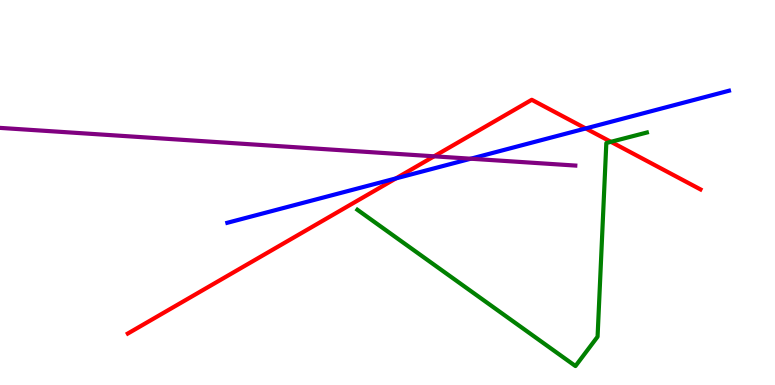[{'lines': ['blue', 'red'], 'intersections': [{'x': 5.11, 'y': 5.37}, {'x': 7.56, 'y': 6.66}]}, {'lines': ['green', 'red'], 'intersections': [{'x': 7.88, 'y': 6.32}]}, {'lines': ['purple', 'red'], 'intersections': [{'x': 5.6, 'y': 5.94}]}, {'lines': ['blue', 'green'], 'intersections': []}, {'lines': ['blue', 'purple'], 'intersections': [{'x': 6.07, 'y': 5.88}]}, {'lines': ['green', 'purple'], 'intersections': []}]